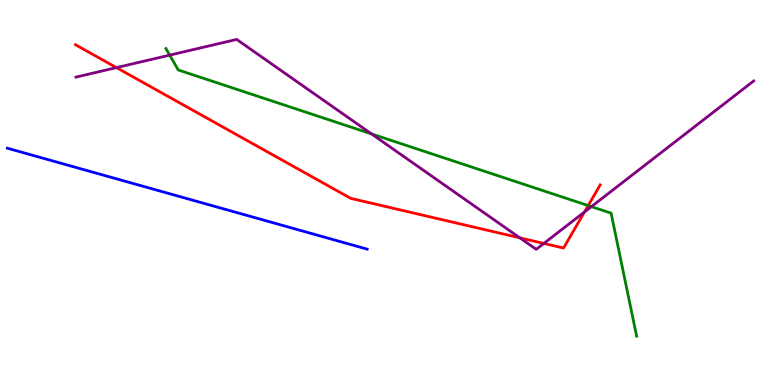[{'lines': ['blue', 'red'], 'intersections': []}, {'lines': ['green', 'red'], 'intersections': [{'x': 7.59, 'y': 4.66}]}, {'lines': ['purple', 'red'], 'intersections': [{'x': 1.5, 'y': 8.24}, {'x': 6.71, 'y': 3.82}, {'x': 7.02, 'y': 3.68}, {'x': 7.54, 'y': 4.49}]}, {'lines': ['blue', 'green'], 'intersections': []}, {'lines': ['blue', 'purple'], 'intersections': []}, {'lines': ['green', 'purple'], 'intersections': [{'x': 2.19, 'y': 8.57}, {'x': 4.79, 'y': 6.52}, {'x': 7.63, 'y': 4.63}]}]